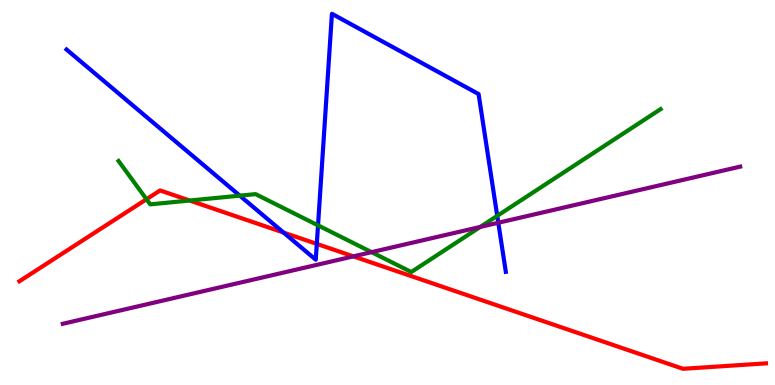[{'lines': ['blue', 'red'], 'intersections': [{'x': 3.66, 'y': 3.96}, {'x': 4.09, 'y': 3.67}]}, {'lines': ['green', 'red'], 'intersections': [{'x': 1.89, 'y': 4.83}, {'x': 2.45, 'y': 4.79}]}, {'lines': ['purple', 'red'], 'intersections': [{'x': 4.56, 'y': 3.34}]}, {'lines': ['blue', 'green'], 'intersections': [{'x': 3.09, 'y': 4.92}, {'x': 4.1, 'y': 4.15}, {'x': 6.42, 'y': 4.39}]}, {'lines': ['blue', 'purple'], 'intersections': [{'x': 6.43, 'y': 4.21}]}, {'lines': ['green', 'purple'], 'intersections': [{'x': 4.79, 'y': 3.45}, {'x': 6.2, 'y': 4.11}]}]